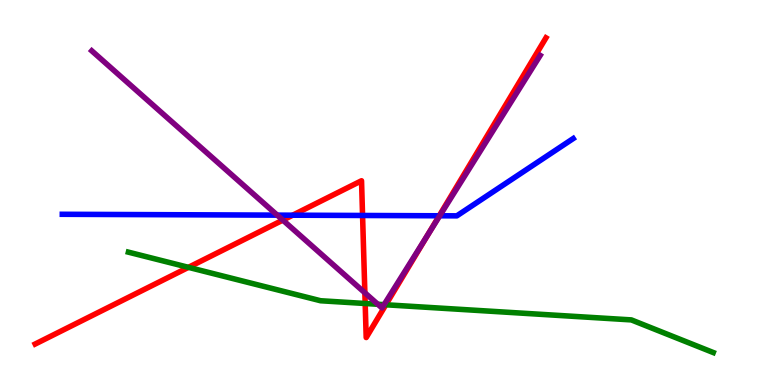[{'lines': ['blue', 'red'], 'intersections': [{'x': 3.78, 'y': 4.41}, {'x': 4.68, 'y': 4.4}, {'x': 5.67, 'y': 4.4}]}, {'lines': ['green', 'red'], 'intersections': [{'x': 2.43, 'y': 3.06}, {'x': 4.71, 'y': 2.12}, {'x': 4.98, 'y': 2.08}]}, {'lines': ['purple', 'red'], 'intersections': [{'x': 3.65, 'y': 4.28}, {'x': 4.71, 'y': 2.4}, {'x': 5.52, 'y': 3.9}]}, {'lines': ['blue', 'green'], 'intersections': []}, {'lines': ['blue', 'purple'], 'intersections': [{'x': 3.58, 'y': 4.41}, {'x': 5.67, 'y': 4.4}]}, {'lines': ['green', 'purple'], 'intersections': [{'x': 4.88, 'y': 2.1}, {'x': 4.96, 'y': 2.09}]}]